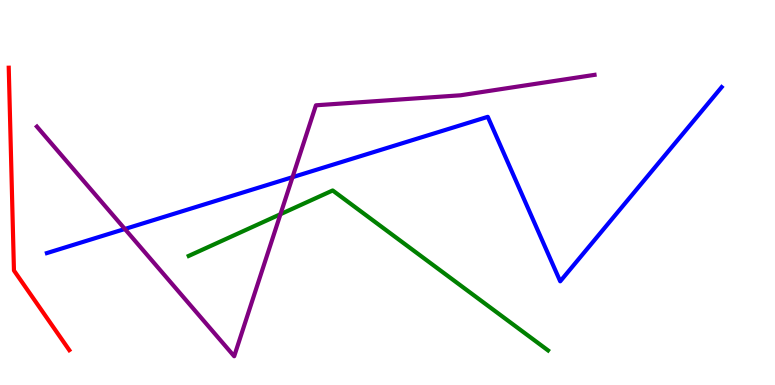[{'lines': ['blue', 'red'], 'intersections': []}, {'lines': ['green', 'red'], 'intersections': []}, {'lines': ['purple', 'red'], 'intersections': []}, {'lines': ['blue', 'green'], 'intersections': []}, {'lines': ['blue', 'purple'], 'intersections': [{'x': 1.61, 'y': 4.05}, {'x': 3.77, 'y': 5.4}]}, {'lines': ['green', 'purple'], 'intersections': [{'x': 3.62, 'y': 4.44}]}]